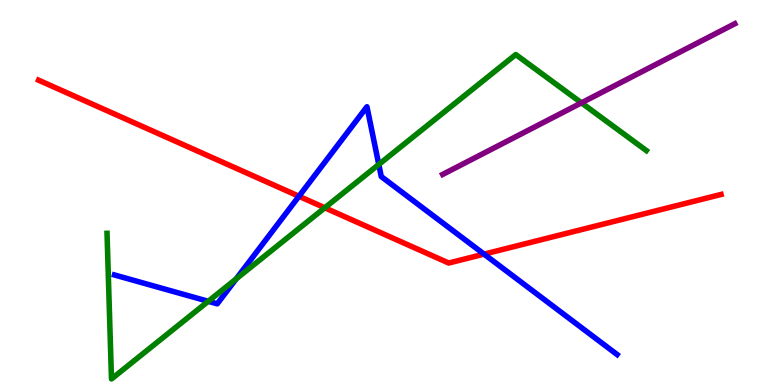[{'lines': ['blue', 'red'], 'intersections': [{'x': 3.86, 'y': 4.9}, {'x': 6.25, 'y': 3.4}]}, {'lines': ['green', 'red'], 'intersections': [{'x': 4.19, 'y': 4.6}]}, {'lines': ['purple', 'red'], 'intersections': []}, {'lines': ['blue', 'green'], 'intersections': [{'x': 2.69, 'y': 2.17}, {'x': 3.05, 'y': 2.76}, {'x': 4.89, 'y': 5.73}]}, {'lines': ['blue', 'purple'], 'intersections': []}, {'lines': ['green', 'purple'], 'intersections': [{'x': 7.5, 'y': 7.33}]}]